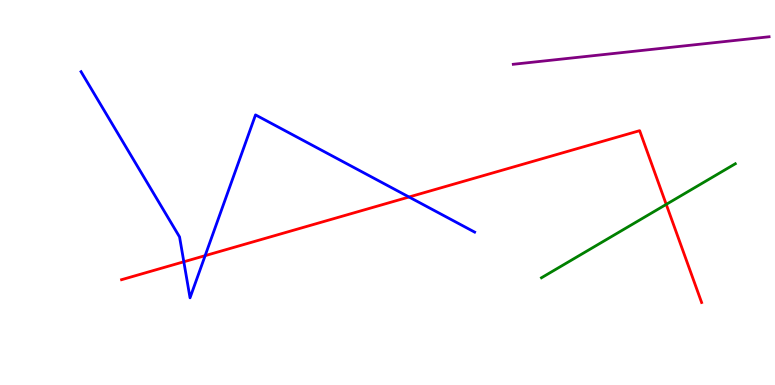[{'lines': ['blue', 'red'], 'intersections': [{'x': 2.37, 'y': 3.2}, {'x': 2.65, 'y': 3.36}, {'x': 5.28, 'y': 4.88}]}, {'lines': ['green', 'red'], 'intersections': [{'x': 8.6, 'y': 4.69}]}, {'lines': ['purple', 'red'], 'intersections': []}, {'lines': ['blue', 'green'], 'intersections': []}, {'lines': ['blue', 'purple'], 'intersections': []}, {'lines': ['green', 'purple'], 'intersections': []}]